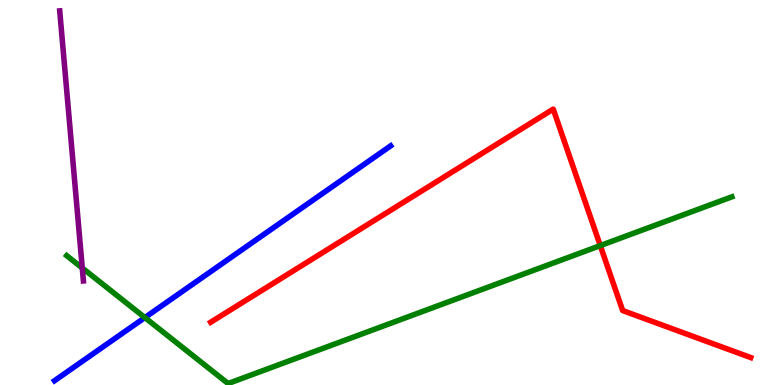[{'lines': ['blue', 'red'], 'intersections': []}, {'lines': ['green', 'red'], 'intersections': [{'x': 7.75, 'y': 3.62}]}, {'lines': ['purple', 'red'], 'intersections': []}, {'lines': ['blue', 'green'], 'intersections': [{'x': 1.87, 'y': 1.75}]}, {'lines': ['blue', 'purple'], 'intersections': []}, {'lines': ['green', 'purple'], 'intersections': [{'x': 1.06, 'y': 3.04}]}]